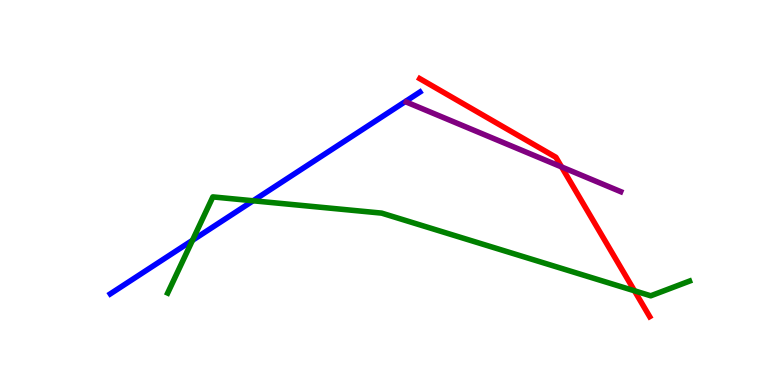[{'lines': ['blue', 'red'], 'intersections': []}, {'lines': ['green', 'red'], 'intersections': [{'x': 8.19, 'y': 2.45}]}, {'lines': ['purple', 'red'], 'intersections': [{'x': 7.25, 'y': 5.66}]}, {'lines': ['blue', 'green'], 'intersections': [{'x': 2.48, 'y': 3.76}, {'x': 3.27, 'y': 4.79}]}, {'lines': ['blue', 'purple'], 'intersections': []}, {'lines': ['green', 'purple'], 'intersections': []}]